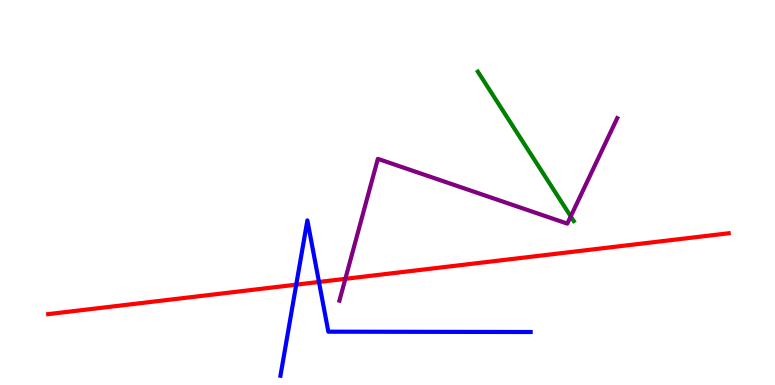[{'lines': ['blue', 'red'], 'intersections': [{'x': 3.82, 'y': 2.61}, {'x': 4.12, 'y': 2.68}]}, {'lines': ['green', 'red'], 'intersections': []}, {'lines': ['purple', 'red'], 'intersections': [{'x': 4.46, 'y': 2.76}]}, {'lines': ['blue', 'green'], 'intersections': []}, {'lines': ['blue', 'purple'], 'intersections': []}, {'lines': ['green', 'purple'], 'intersections': [{'x': 7.36, 'y': 4.38}]}]